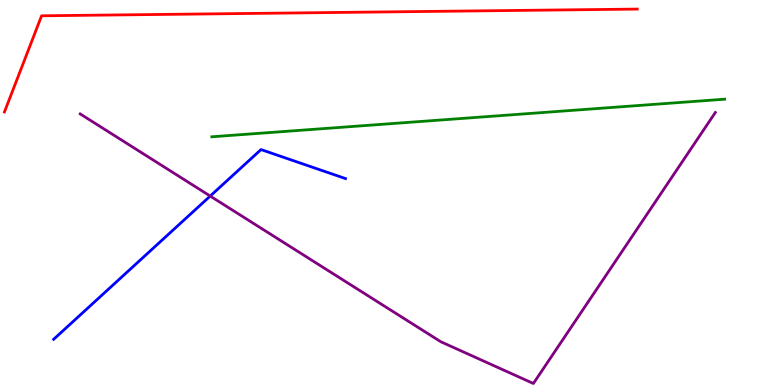[{'lines': ['blue', 'red'], 'intersections': []}, {'lines': ['green', 'red'], 'intersections': []}, {'lines': ['purple', 'red'], 'intersections': []}, {'lines': ['blue', 'green'], 'intersections': []}, {'lines': ['blue', 'purple'], 'intersections': [{'x': 2.71, 'y': 4.91}]}, {'lines': ['green', 'purple'], 'intersections': []}]